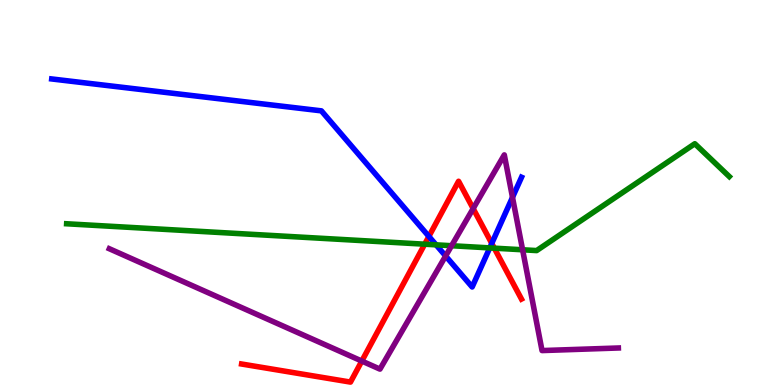[{'lines': ['blue', 'red'], 'intersections': [{'x': 5.53, 'y': 3.86}, {'x': 6.35, 'y': 3.68}]}, {'lines': ['green', 'red'], 'intersections': [{'x': 5.48, 'y': 3.66}, {'x': 6.38, 'y': 3.55}]}, {'lines': ['purple', 'red'], 'intersections': [{'x': 4.67, 'y': 0.622}, {'x': 6.11, 'y': 4.58}]}, {'lines': ['blue', 'green'], 'intersections': [{'x': 5.63, 'y': 3.64}, {'x': 6.32, 'y': 3.56}]}, {'lines': ['blue', 'purple'], 'intersections': [{'x': 5.75, 'y': 3.35}, {'x': 6.61, 'y': 4.87}]}, {'lines': ['green', 'purple'], 'intersections': [{'x': 5.83, 'y': 3.62}, {'x': 6.74, 'y': 3.51}]}]